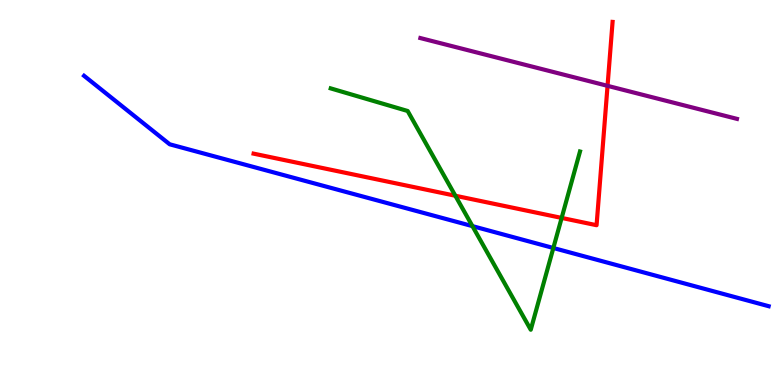[{'lines': ['blue', 'red'], 'intersections': []}, {'lines': ['green', 'red'], 'intersections': [{'x': 5.88, 'y': 4.92}, {'x': 7.25, 'y': 4.34}]}, {'lines': ['purple', 'red'], 'intersections': [{'x': 7.84, 'y': 7.77}]}, {'lines': ['blue', 'green'], 'intersections': [{'x': 6.1, 'y': 4.13}, {'x': 7.14, 'y': 3.56}]}, {'lines': ['blue', 'purple'], 'intersections': []}, {'lines': ['green', 'purple'], 'intersections': []}]